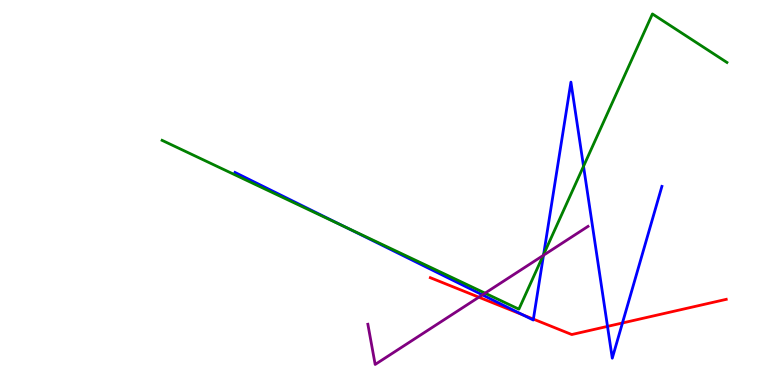[{'lines': ['blue', 'red'], 'intersections': [{'x': 6.75, 'y': 1.82}, {'x': 6.88, 'y': 1.71}, {'x': 7.84, 'y': 1.52}, {'x': 8.03, 'y': 1.61}]}, {'lines': ['green', 'red'], 'intersections': []}, {'lines': ['purple', 'red'], 'intersections': [{'x': 6.18, 'y': 2.28}]}, {'lines': ['blue', 'green'], 'intersections': [{'x': 4.46, 'y': 4.1}, {'x': 7.01, 'y': 3.39}, {'x': 7.53, 'y': 5.68}]}, {'lines': ['blue', 'purple'], 'intersections': [{'x': 6.23, 'y': 2.34}, {'x': 7.01, 'y': 3.37}]}, {'lines': ['green', 'purple'], 'intersections': [{'x': 6.26, 'y': 2.39}, {'x': 7.01, 'y': 3.36}]}]